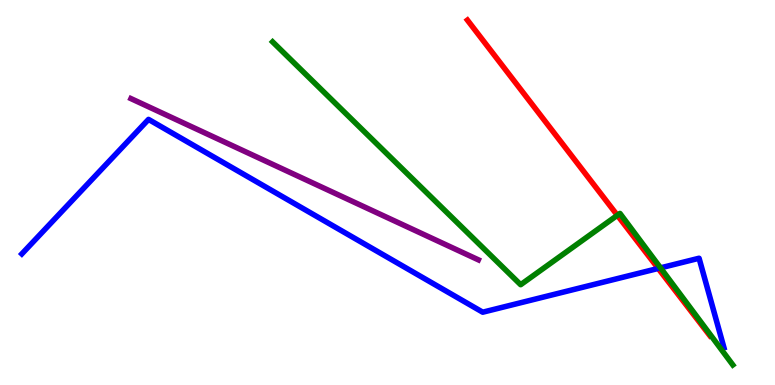[{'lines': ['blue', 'red'], 'intersections': [{'x': 8.49, 'y': 3.03}]}, {'lines': ['green', 'red'], 'intersections': [{'x': 7.97, 'y': 4.41}]}, {'lines': ['purple', 'red'], 'intersections': []}, {'lines': ['blue', 'green'], 'intersections': [{'x': 8.52, 'y': 3.04}]}, {'lines': ['blue', 'purple'], 'intersections': []}, {'lines': ['green', 'purple'], 'intersections': []}]